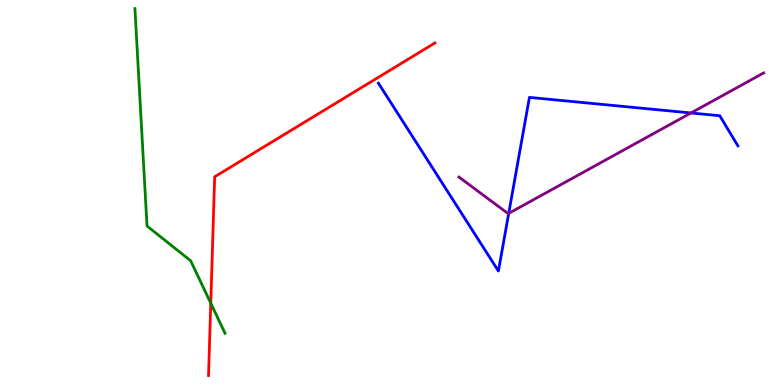[{'lines': ['blue', 'red'], 'intersections': []}, {'lines': ['green', 'red'], 'intersections': [{'x': 2.72, 'y': 2.12}]}, {'lines': ['purple', 'red'], 'intersections': []}, {'lines': ['blue', 'green'], 'intersections': []}, {'lines': ['blue', 'purple'], 'intersections': [{'x': 6.56, 'y': 4.46}, {'x': 8.92, 'y': 7.07}]}, {'lines': ['green', 'purple'], 'intersections': []}]